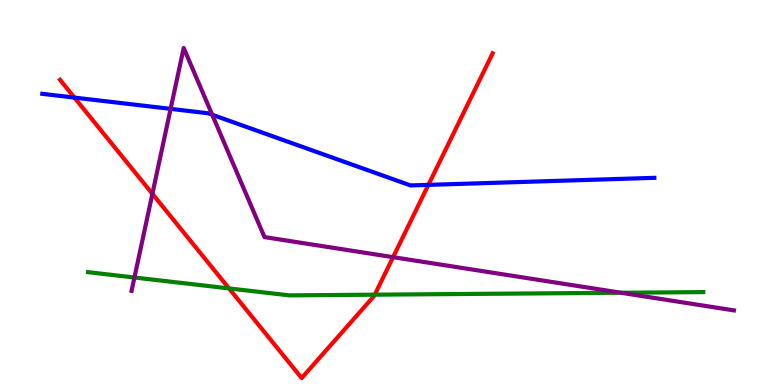[{'lines': ['blue', 'red'], 'intersections': [{'x': 0.96, 'y': 7.47}, {'x': 5.53, 'y': 5.2}]}, {'lines': ['green', 'red'], 'intersections': [{'x': 2.96, 'y': 2.51}, {'x': 4.84, 'y': 2.35}]}, {'lines': ['purple', 'red'], 'intersections': [{'x': 1.97, 'y': 4.97}, {'x': 5.07, 'y': 3.32}]}, {'lines': ['blue', 'green'], 'intersections': []}, {'lines': ['blue', 'purple'], 'intersections': [{'x': 2.2, 'y': 7.17}, {'x': 2.74, 'y': 7.02}]}, {'lines': ['green', 'purple'], 'intersections': [{'x': 1.73, 'y': 2.79}, {'x': 8.01, 'y': 2.4}]}]